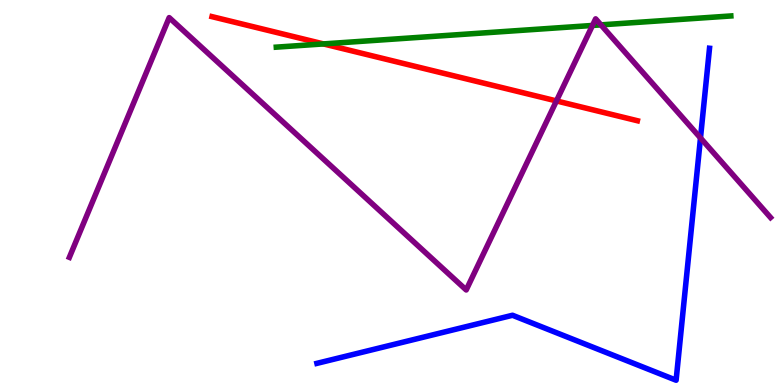[{'lines': ['blue', 'red'], 'intersections': []}, {'lines': ['green', 'red'], 'intersections': [{'x': 4.17, 'y': 8.86}]}, {'lines': ['purple', 'red'], 'intersections': [{'x': 7.18, 'y': 7.38}]}, {'lines': ['blue', 'green'], 'intersections': []}, {'lines': ['blue', 'purple'], 'intersections': [{'x': 9.04, 'y': 6.42}]}, {'lines': ['green', 'purple'], 'intersections': [{'x': 7.64, 'y': 9.34}, {'x': 7.75, 'y': 9.35}]}]